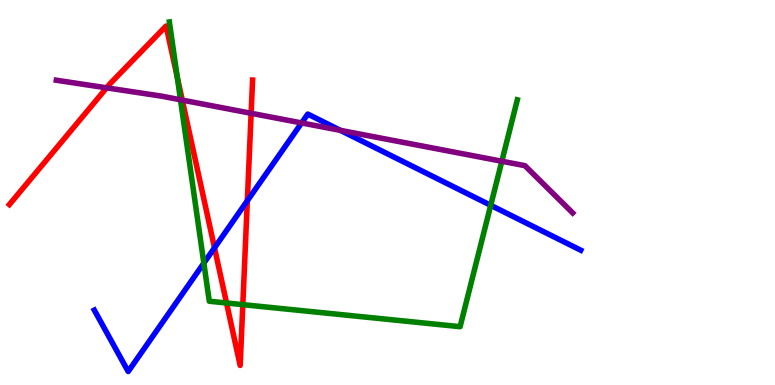[{'lines': ['blue', 'red'], 'intersections': [{'x': 2.77, 'y': 3.56}, {'x': 3.19, 'y': 4.79}]}, {'lines': ['green', 'red'], 'intersections': [{'x': 2.29, 'y': 7.99}, {'x': 2.92, 'y': 2.13}, {'x': 3.13, 'y': 2.09}]}, {'lines': ['purple', 'red'], 'intersections': [{'x': 1.38, 'y': 7.72}, {'x': 2.35, 'y': 7.4}, {'x': 3.24, 'y': 7.06}]}, {'lines': ['blue', 'green'], 'intersections': [{'x': 2.63, 'y': 3.17}, {'x': 6.33, 'y': 4.67}]}, {'lines': ['blue', 'purple'], 'intersections': [{'x': 3.89, 'y': 6.81}, {'x': 4.39, 'y': 6.61}]}, {'lines': ['green', 'purple'], 'intersections': [{'x': 2.33, 'y': 7.41}, {'x': 6.48, 'y': 5.81}]}]